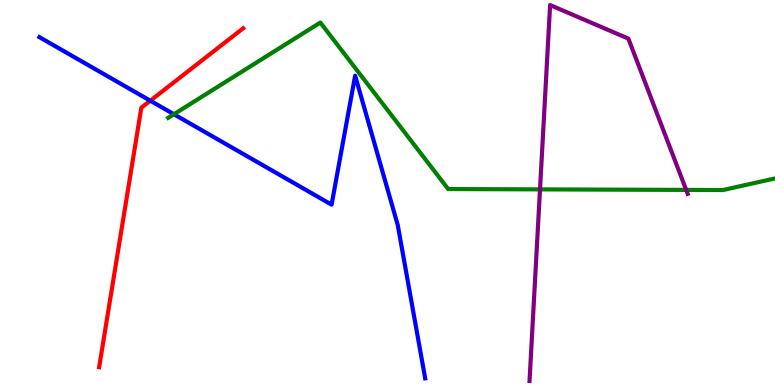[{'lines': ['blue', 'red'], 'intersections': [{'x': 1.94, 'y': 7.38}]}, {'lines': ['green', 'red'], 'intersections': []}, {'lines': ['purple', 'red'], 'intersections': []}, {'lines': ['blue', 'green'], 'intersections': [{'x': 2.24, 'y': 7.03}]}, {'lines': ['blue', 'purple'], 'intersections': []}, {'lines': ['green', 'purple'], 'intersections': [{'x': 6.97, 'y': 5.08}, {'x': 8.85, 'y': 5.07}]}]